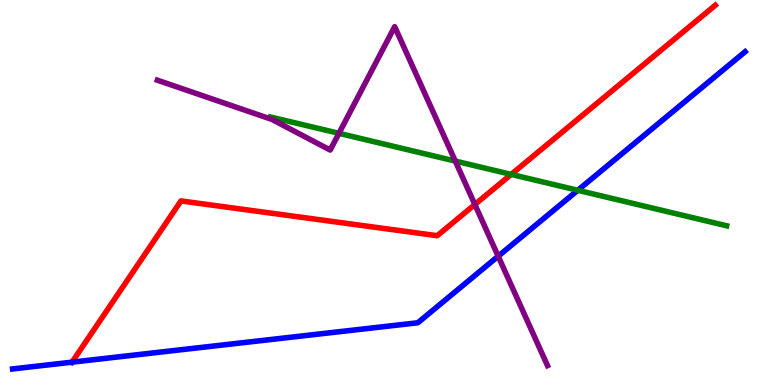[{'lines': ['blue', 'red'], 'intersections': [{'x': 0.929, 'y': 0.593}]}, {'lines': ['green', 'red'], 'intersections': [{'x': 6.6, 'y': 5.47}]}, {'lines': ['purple', 'red'], 'intersections': [{'x': 6.13, 'y': 4.69}]}, {'lines': ['blue', 'green'], 'intersections': [{'x': 7.46, 'y': 5.06}]}, {'lines': ['blue', 'purple'], 'intersections': [{'x': 6.43, 'y': 3.35}]}, {'lines': ['green', 'purple'], 'intersections': [{'x': 4.37, 'y': 6.54}, {'x': 5.87, 'y': 5.82}]}]